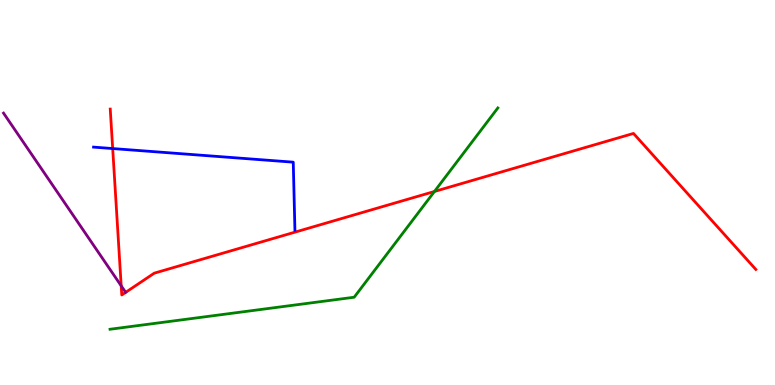[{'lines': ['blue', 'red'], 'intersections': [{'x': 1.45, 'y': 6.14}]}, {'lines': ['green', 'red'], 'intersections': [{'x': 5.61, 'y': 5.03}]}, {'lines': ['purple', 'red'], 'intersections': [{'x': 1.56, 'y': 2.58}]}, {'lines': ['blue', 'green'], 'intersections': []}, {'lines': ['blue', 'purple'], 'intersections': []}, {'lines': ['green', 'purple'], 'intersections': []}]